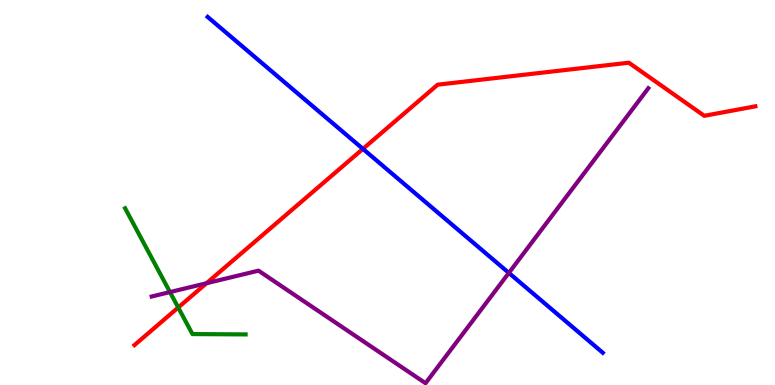[{'lines': ['blue', 'red'], 'intersections': [{'x': 4.68, 'y': 6.13}]}, {'lines': ['green', 'red'], 'intersections': [{'x': 2.3, 'y': 2.01}]}, {'lines': ['purple', 'red'], 'intersections': [{'x': 2.66, 'y': 2.64}]}, {'lines': ['blue', 'green'], 'intersections': []}, {'lines': ['blue', 'purple'], 'intersections': [{'x': 6.57, 'y': 2.91}]}, {'lines': ['green', 'purple'], 'intersections': [{'x': 2.19, 'y': 2.41}]}]